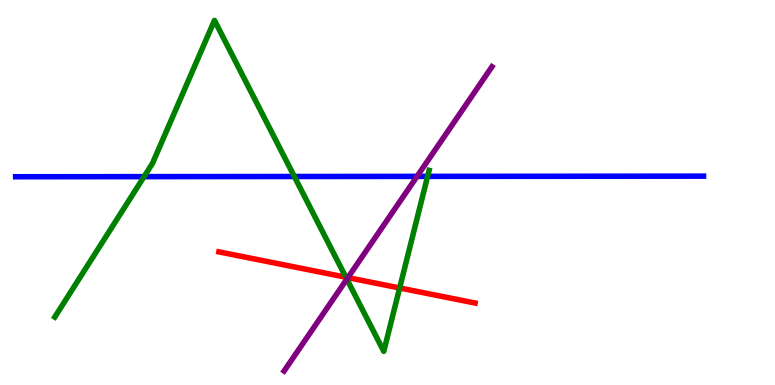[{'lines': ['blue', 'red'], 'intersections': []}, {'lines': ['green', 'red'], 'intersections': [{'x': 4.46, 'y': 2.8}, {'x': 5.16, 'y': 2.52}]}, {'lines': ['purple', 'red'], 'intersections': [{'x': 4.49, 'y': 2.79}]}, {'lines': ['blue', 'green'], 'intersections': [{'x': 1.86, 'y': 5.41}, {'x': 3.8, 'y': 5.42}, {'x': 5.52, 'y': 5.42}]}, {'lines': ['blue', 'purple'], 'intersections': [{'x': 5.38, 'y': 5.42}]}, {'lines': ['green', 'purple'], 'intersections': [{'x': 4.48, 'y': 2.75}]}]